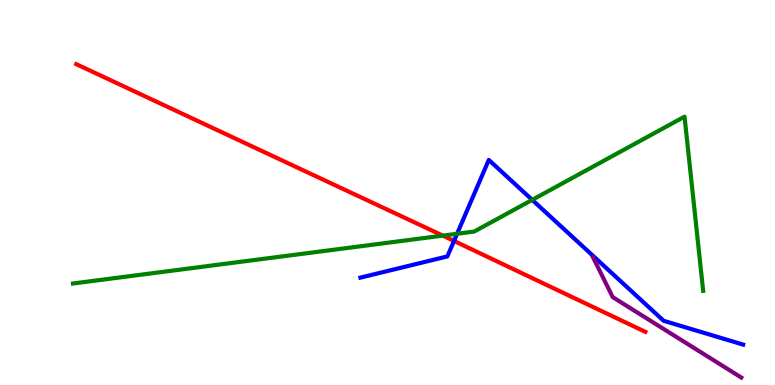[{'lines': ['blue', 'red'], 'intersections': [{'x': 5.86, 'y': 3.74}]}, {'lines': ['green', 'red'], 'intersections': [{'x': 5.71, 'y': 3.88}]}, {'lines': ['purple', 'red'], 'intersections': []}, {'lines': ['blue', 'green'], 'intersections': [{'x': 5.9, 'y': 3.93}, {'x': 6.87, 'y': 4.81}]}, {'lines': ['blue', 'purple'], 'intersections': []}, {'lines': ['green', 'purple'], 'intersections': []}]